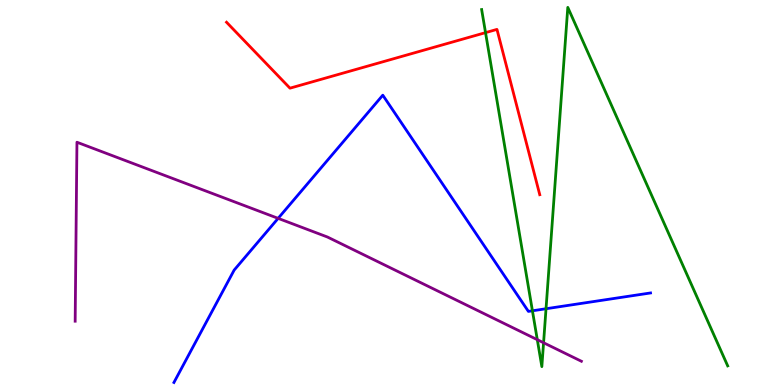[{'lines': ['blue', 'red'], 'intersections': []}, {'lines': ['green', 'red'], 'intersections': [{'x': 6.26, 'y': 9.15}]}, {'lines': ['purple', 'red'], 'intersections': []}, {'lines': ['blue', 'green'], 'intersections': [{'x': 6.87, 'y': 1.93}, {'x': 7.05, 'y': 1.98}]}, {'lines': ['blue', 'purple'], 'intersections': [{'x': 3.59, 'y': 4.33}]}, {'lines': ['green', 'purple'], 'intersections': [{'x': 6.93, 'y': 1.18}, {'x': 7.01, 'y': 1.1}]}]